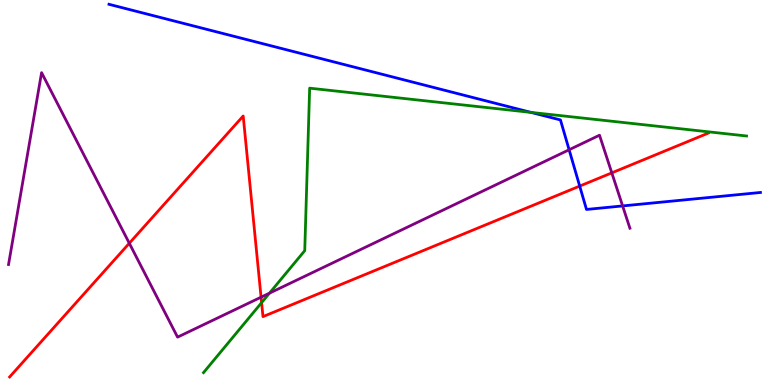[{'lines': ['blue', 'red'], 'intersections': [{'x': 7.48, 'y': 5.17}]}, {'lines': ['green', 'red'], 'intersections': [{'x': 3.38, 'y': 2.14}]}, {'lines': ['purple', 'red'], 'intersections': [{'x': 1.67, 'y': 3.68}, {'x': 3.37, 'y': 2.28}, {'x': 7.89, 'y': 5.51}]}, {'lines': ['blue', 'green'], 'intersections': [{'x': 6.85, 'y': 7.08}]}, {'lines': ['blue', 'purple'], 'intersections': [{'x': 7.34, 'y': 6.11}, {'x': 8.03, 'y': 4.65}]}, {'lines': ['green', 'purple'], 'intersections': [{'x': 3.48, 'y': 2.39}]}]